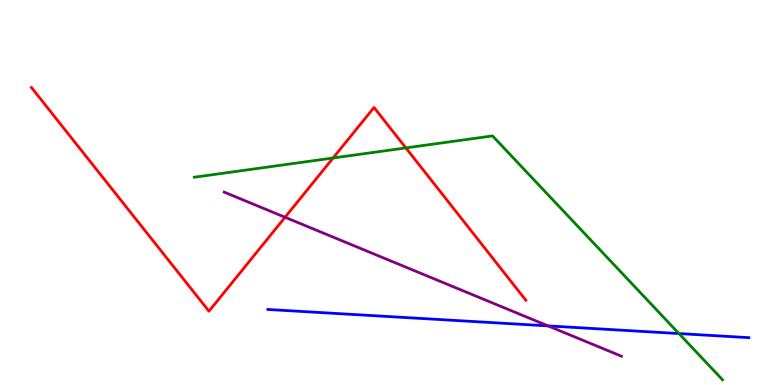[{'lines': ['blue', 'red'], 'intersections': []}, {'lines': ['green', 'red'], 'intersections': [{'x': 4.3, 'y': 5.9}, {'x': 5.24, 'y': 6.16}]}, {'lines': ['purple', 'red'], 'intersections': [{'x': 3.68, 'y': 4.36}]}, {'lines': ['blue', 'green'], 'intersections': [{'x': 8.76, 'y': 1.34}]}, {'lines': ['blue', 'purple'], 'intersections': [{'x': 7.07, 'y': 1.54}]}, {'lines': ['green', 'purple'], 'intersections': []}]